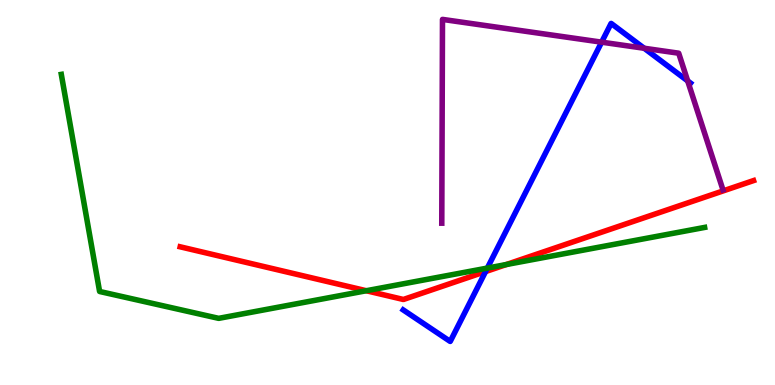[{'lines': ['blue', 'red'], 'intersections': [{'x': 6.27, 'y': 2.95}]}, {'lines': ['green', 'red'], 'intersections': [{'x': 4.73, 'y': 2.45}, {'x': 6.53, 'y': 3.13}]}, {'lines': ['purple', 'red'], 'intersections': []}, {'lines': ['blue', 'green'], 'intersections': [{'x': 6.29, 'y': 3.04}]}, {'lines': ['blue', 'purple'], 'intersections': [{'x': 7.76, 'y': 8.9}, {'x': 8.31, 'y': 8.75}, {'x': 8.87, 'y': 7.9}]}, {'lines': ['green', 'purple'], 'intersections': []}]